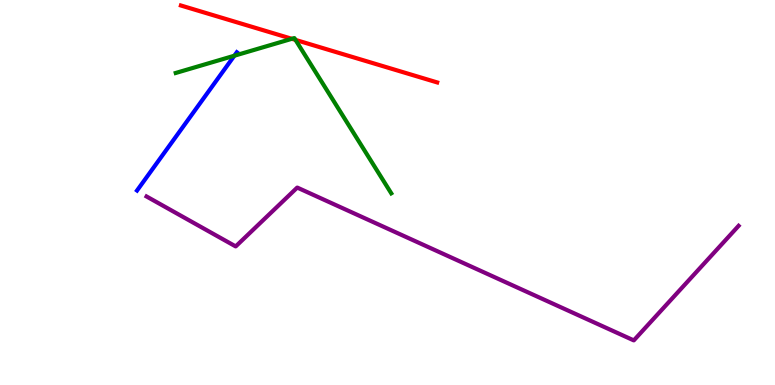[{'lines': ['blue', 'red'], 'intersections': []}, {'lines': ['green', 'red'], 'intersections': [{'x': 3.77, 'y': 8.99}, {'x': 3.81, 'y': 8.96}]}, {'lines': ['purple', 'red'], 'intersections': []}, {'lines': ['blue', 'green'], 'intersections': [{'x': 3.02, 'y': 8.55}]}, {'lines': ['blue', 'purple'], 'intersections': []}, {'lines': ['green', 'purple'], 'intersections': []}]